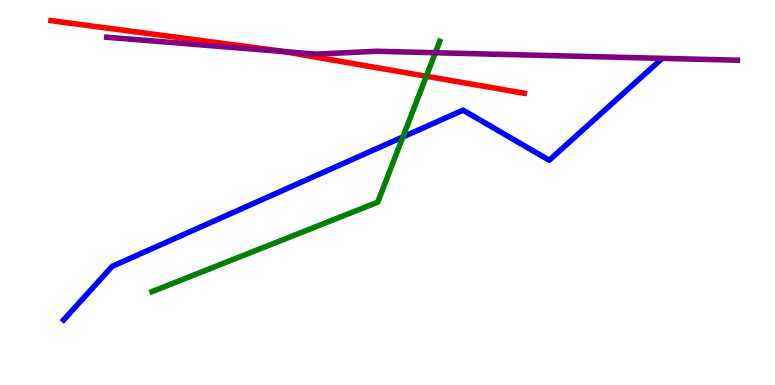[{'lines': ['blue', 'red'], 'intersections': []}, {'lines': ['green', 'red'], 'intersections': [{'x': 5.5, 'y': 8.02}]}, {'lines': ['purple', 'red'], 'intersections': [{'x': 3.66, 'y': 8.66}]}, {'lines': ['blue', 'green'], 'intersections': [{'x': 5.2, 'y': 6.44}]}, {'lines': ['blue', 'purple'], 'intersections': []}, {'lines': ['green', 'purple'], 'intersections': [{'x': 5.62, 'y': 8.63}]}]